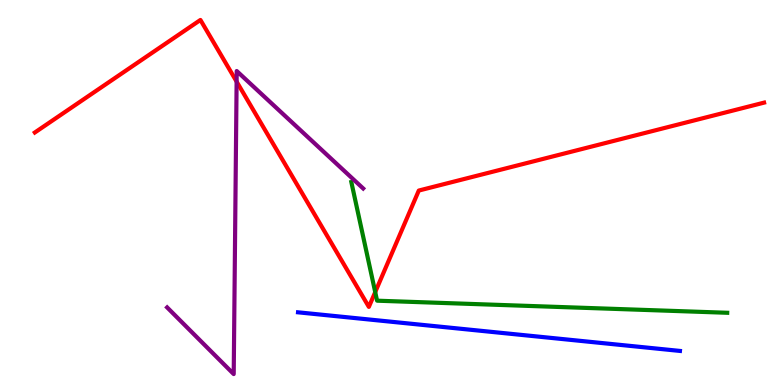[{'lines': ['blue', 'red'], 'intersections': []}, {'lines': ['green', 'red'], 'intersections': [{'x': 4.84, 'y': 2.41}]}, {'lines': ['purple', 'red'], 'intersections': [{'x': 3.05, 'y': 7.88}]}, {'lines': ['blue', 'green'], 'intersections': []}, {'lines': ['blue', 'purple'], 'intersections': []}, {'lines': ['green', 'purple'], 'intersections': []}]